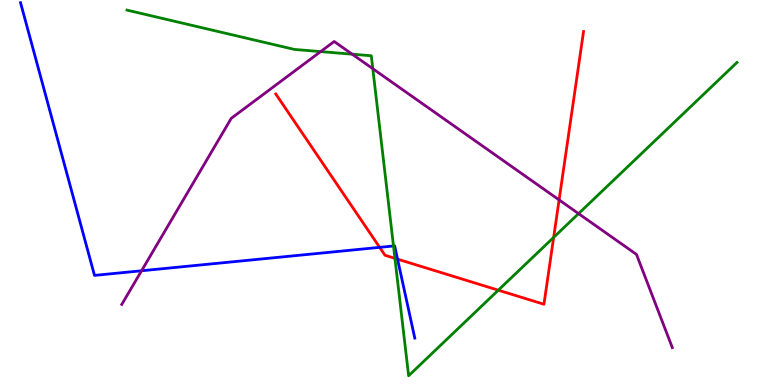[{'lines': ['blue', 'red'], 'intersections': [{'x': 4.9, 'y': 3.58}, {'x': 5.13, 'y': 3.27}]}, {'lines': ['green', 'red'], 'intersections': [{'x': 5.1, 'y': 3.29}, {'x': 6.43, 'y': 2.46}, {'x': 7.14, 'y': 3.83}]}, {'lines': ['purple', 'red'], 'intersections': [{'x': 7.21, 'y': 4.81}]}, {'lines': ['blue', 'green'], 'intersections': [{'x': 5.08, 'y': 3.61}]}, {'lines': ['blue', 'purple'], 'intersections': [{'x': 1.83, 'y': 2.97}]}, {'lines': ['green', 'purple'], 'intersections': [{'x': 4.14, 'y': 8.66}, {'x': 4.54, 'y': 8.59}, {'x': 4.81, 'y': 8.22}, {'x': 7.47, 'y': 4.45}]}]